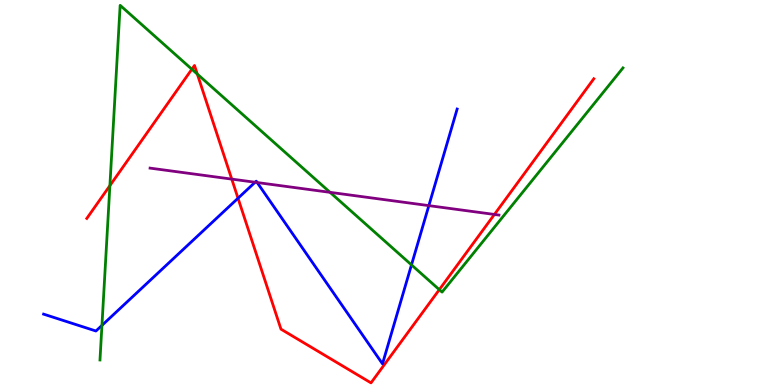[{'lines': ['blue', 'red'], 'intersections': [{'x': 3.07, 'y': 4.85}]}, {'lines': ['green', 'red'], 'intersections': [{'x': 1.42, 'y': 5.18}, {'x': 2.48, 'y': 8.2}, {'x': 2.55, 'y': 8.08}, {'x': 5.67, 'y': 2.48}]}, {'lines': ['purple', 'red'], 'intersections': [{'x': 2.99, 'y': 5.35}, {'x': 6.38, 'y': 4.43}]}, {'lines': ['blue', 'green'], 'intersections': [{'x': 1.32, 'y': 1.55}, {'x': 5.31, 'y': 3.12}]}, {'lines': ['blue', 'purple'], 'intersections': [{'x': 3.29, 'y': 5.27}, {'x': 3.32, 'y': 5.26}, {'x': 5.53, 'y': 4.66}]}, {'lines': ['green', 'purple'], 'intersections': [{'x': 4.26, 'y': 5.0}]}]